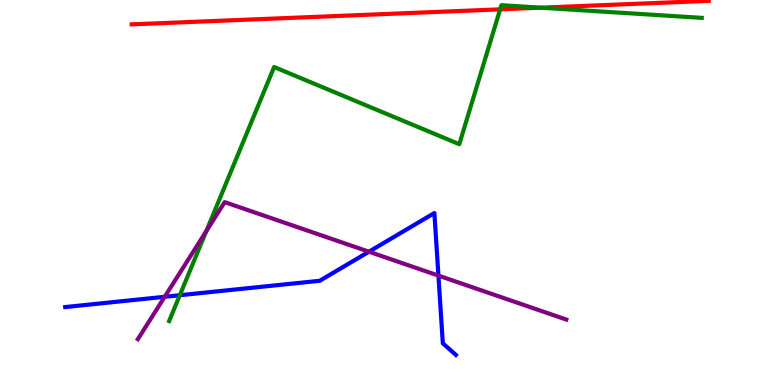[{'lines': ['blue', 'red'], 'intersections': []}, {'lines': ['green', 'red'], 'intersections': [{'x': 6.45, 'y': 9.76}, {'x': 6.98, 'y': 9.8}]}, {'lines': ['purple', 'red'], 'intersections': []}, {'lines': ['blue', 'green'], 'intersections': [{'x': 2.32, 'y': 2.33}]}, {'lines': ['blue', 'purple'], 'intersections': [{'x': 2.13, 'y': 2.29}, {'x': 4.76, 'y': 3.46}, {'x': 5.66, 'y': 2.84}]}, {'lines': ['green', 'purple'], 'intersections': [{'x': 2.66, 'y': 4.0}]}]